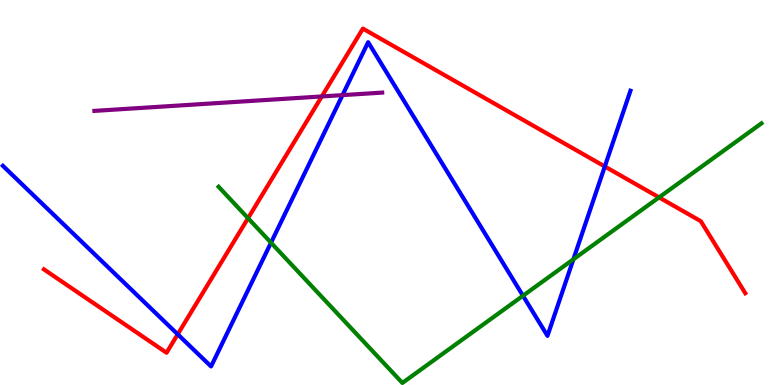[{'lines': ['blue', 'red'], 'intersections': [{'x': 2.29, 'y': 1.32}, {'x': 7.8, 'y': 5.68}]}, {'lines': ['green', 'red'], 'intersections': [{'x': 3.2, 'y': 4.33}, {'x': 8.5, 'y': 4.87}]}, {'lines': ['purple', 'red'], 'intersections': [{'x': 4.15, 'y': 7.5}]}, {'lines': ['blue', 'green'], 'intersections': [{'x': 3.5, 'y': 3.7}, {'x': 6.75, 'y': 2.32}, {'x': 7.4, 'y': 3.26}]}, {'lines': ['blue', 'purple'], 'intersections': [{'x': 4.42, 'y': 7.53}]}, {'lines': ['green', 'purple'], 'intersections': []}]